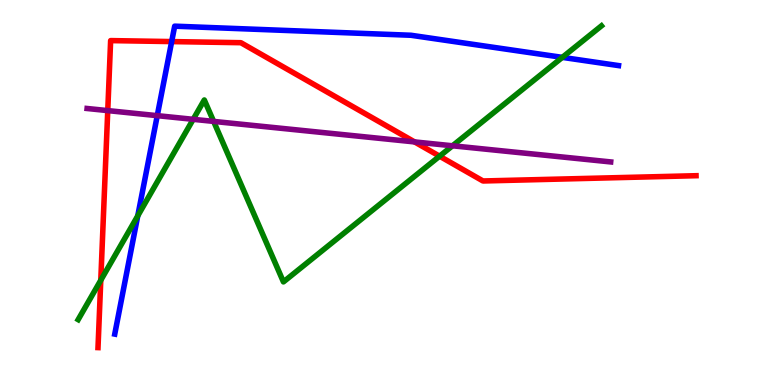[{'lines': ['blue', 'red'], 'intersections': [{'x': 2.22, 'y': 8.92}]}, {'lines': ['green', 'red'], 'intersections': [{'x': 1.3, 'y': 2.72}, {'x': 5.67, 'y': 5.94}]}, {'lines': ['purple', 'red'], 'intersections': [{'x': 1.39, 'y': 7.13}, {'x': 5.35, 'y': 6.31}]}, {'lines': ['blue', 'green'], 'intersections': [{'x': 1.78, 'y': 4.39}, {'x': 7.26, 'y': 8.51}]}, {'lines': ['blue', 'purple'], 'intersections': [{'x': 2.03, 'y': 7.0}]}, {'lines': ['green', 'purple'], 'intersections': [{'x': 2.49, 'y': 6.9}, {'x': 2.76, 'y': 6.85}, {'x': 5.84, 'y': 6.21}]}]